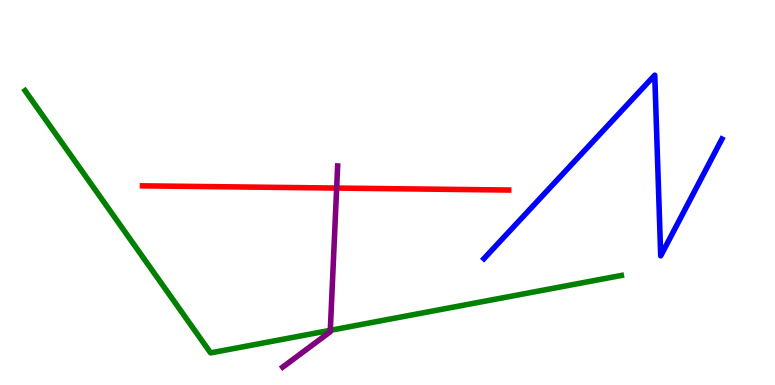[{'lines': ['blue', 'red'], 'intersections': []}, {'lines': ['green', 'red'], 'intersections': []}, {'lines': ['purple', 'red'], 'intersections': [{'x': 4.34, 'y': 5.12}]}, {'lines': ['blue', 'green'], 'intersections': []}, {'lines': ['blue', 'purple'], 'intersections': []}, {'lines': ['green', 'purple'], 'intersections': [{'x': 4.26, 'y': 1.42}]}]